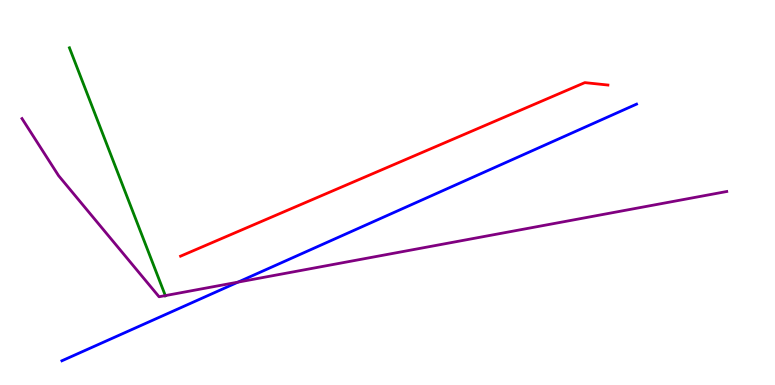[{'lines': ['blue', 'red'], 'intersections': []}, {'lines': ['green', 'red'], 'intersections': []}, {'lines': ['purple', 'red'], 'intersections': []}, {'lines': ['blue', 'green'], 'intersections': []}, {'lines': ['blue', 'purple'], 'intersections': [{'x': 3.07, 'y': 2.67}]}, {'lines': ['green', 'purple'], 'intersections': [{'x': 2.13, 'y': 2.32}]}]